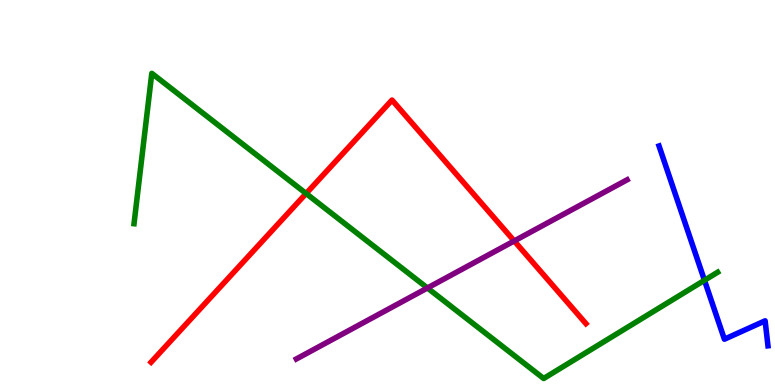[{'lines': ['blue', 'red'], 'intersections': []}, {'lines': ['green', 'red'], 'intersections': [{'x': 3.95, 'y': 4.97}]}, {'lines': ['purple', 'red'], 'intersections': [{'x': 6.64, 'y': 3.74}]}, {'lines': ['blue', 'green'], 'intersections': [{'x': 9.09, 'y': 2.72}]}, {'lines': ['blue', 'purple'], 'intersections': []}, {'lines': ['green', 'purple'], 'intersections': [{'x': 5.52, 'y': 2.52}]}]